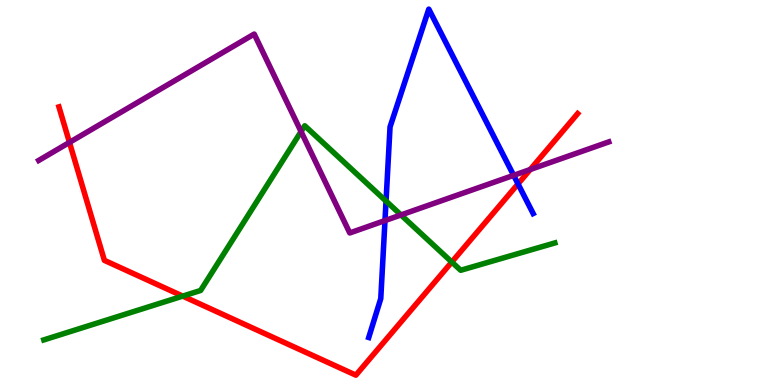[{'lines': ['blue', 'red'], 'intersections': [{'x': 6.68, 'y': 5.22}]}, {'lines': ['green', 'red'], 'intersections': [{'x': 2.36, 'y': 2.31}, {'x': 5.83, 'y': 3.19}]}, {'lines': ['purple', 'red'], 'intersections': [{'x': 0.896, 'y': 6.3}, {'x': 6.84, 'y': 5.6}]}, {'lines': ['blue', 'green'], 'intersections': [{'x': 4.98, 'y': 4.78}]}, {'lines': ['blue', 'purple'], 'intersections': [{'x': 4.97, 'y': 4.27}, {'x': 6.63, 'y': 5.45}]}, {'lines': ['green', 'purple'], 'intersections': [{'x': 3.88, 'y': 6.58}, {'x': 5.17, 'y': 4.42}]}]